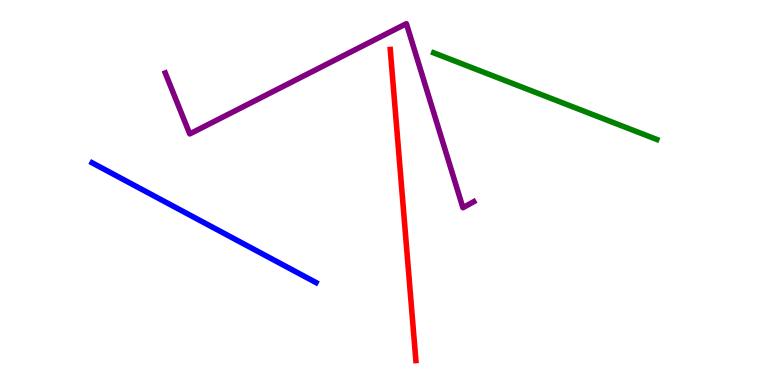[{'lines': ['blue', 'red'], 'intersections': []}, {'lines': ['green', 'red'], 'intersections': []}, {'lines': ['purple', 'red'], 'intersections': []}, {'lines': ['blue', 'green'], 'intersections': []}, {'lines': ['blue', 'purple'], 'intersections': []}, {'lines': ['green', 'purple'], 'intersections': []}]